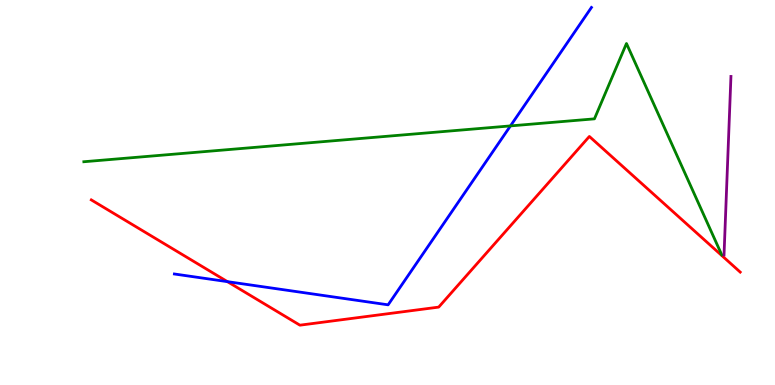[{'lines': ['blue', 'red'], 'intersections': [{'x': 2.93, 'y': 2.68}]}, {'lines': ['green', 'red'], 'intersections': []}, {'lines': ['purple', 'red'], 'intersections': []}, {'lines': ['blue', 'green'], 'intersections': [{'x': 6.59, 'y': 6.73}]}, {'lines': ['blue', 'purple'], 'intersections': []}, {'lines': ['green', 'purple'], 'intersections': []}]